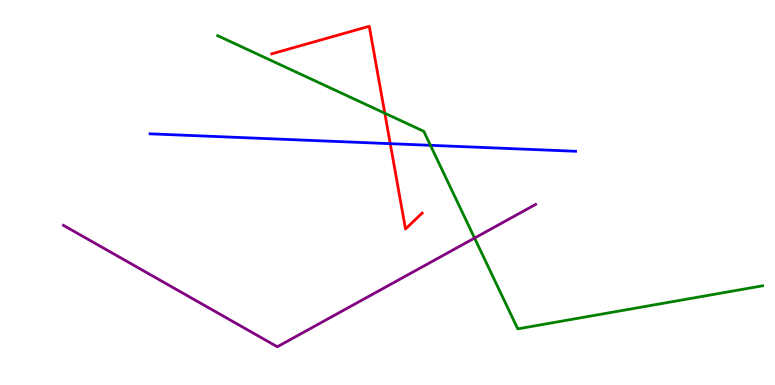[{'lines': ['blue', 'red'], 'intersections': [{'x': 5.04, 'y': 6.27}]}, {'lines': ['green', 'red'], 'intersections': [{'x': 4.97, 'y': 7.06}]}, {'lines': ['purple', 'red'], 'intersections': []}, {'lines': ['blue', 'green'], 'intersections': [{'x': 5.55, 'y': 6.23}]}, {'lines': ['blue', 'purple'], 'intersections': []}, {'lines': ['green', 'purple'], 'intersections': [{'x': 6.12, 'y': 3.82}]}]